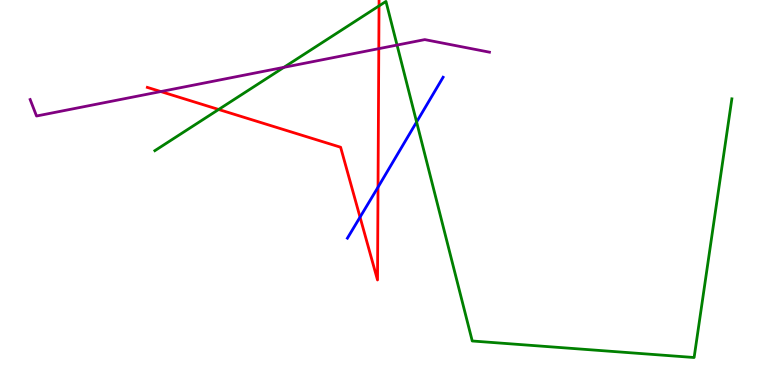[{'lines': ['blue', 'red'], 'intersections': [{'x': 4.65, 'y': 4.36}, {'x': 4.88, 'y': 5.14}]}, {'lines': ['green', 'red'], 'intersections': [{'x': 2.82, 'y': 7.16}, {'x': 4.89, 'y': 9.85}]}, {'lines': ['purple', 'red'], 'intersections': [{'x': 2.07, 'y': 7.62}, {'x': 4.89, 'y': 8.74}]}, {'lines': ['blue', 'green'], 'intersections': [{'x': 5.38, 'y': 6.83}]}, {'lines': ['blue', 'purple'], 'intersections': []}, {'lines': ['green', 'purple'], 'intersections': [{'x': 3.66, 'y': 8.25}, {'x': 5.12, 'y': 8.83}]}]